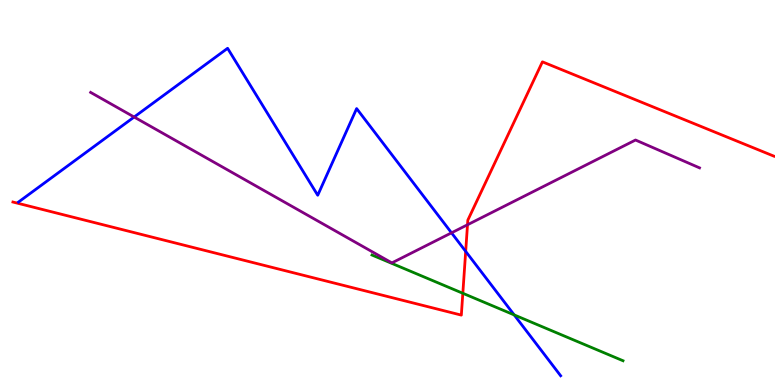[{'lines': ['blue', 'red'], 'intersections': [{'x': 6.01, 'y': 3.47}]}, {'lines': ['green', 'red'], 'intersections': [{'x': 5.97, 'y': 2.38}]}, {'lines': ['purple', 'red'], 'intersections': [{'x': 6.03, 'y': 4.16}]}, {'lines': ['blue', 'green'], 'intersections': [{'x': 6.63, 'y': 1.82}]}, {'lines': ['blue', 'purple'], 'intersections': [{'x': 1.73, 'y': 6.96}, {'x': 5.83, 'y': 3.95}]}, {'lines': ['green', 'purple'], 'intersections': []}]